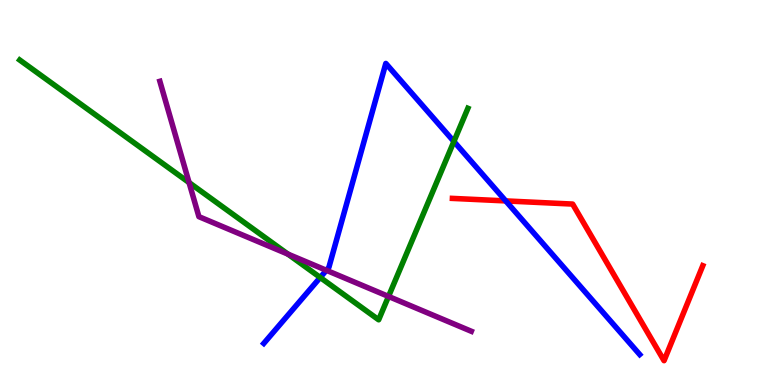[{'lines': ['blue', 'red'], 'intersections': [{'x': 6.53, 'y': 4.78}]}, {'lines': ['green', 'red'], 'intersections': []}, {'lines': ['purple', 'red'], 'intersections': []}, {'lines': ['blue', 'green'], 'intersections': [{'x': 4.13, 'y': 2.79}, {'x': 5.86, 'y': 6.33}]}, {'lines': ['blue', 'purple'], 'intersections': [{'x': 4.21, 'y': 2.98}]}, {'lines': ['green', 'purple'], 'intersections': [{'x': 2.44, 'y': 5.26}, {'x': 3.72, 'y': 3.4}, {'x': 5.01, 'y': 2.3}]}]